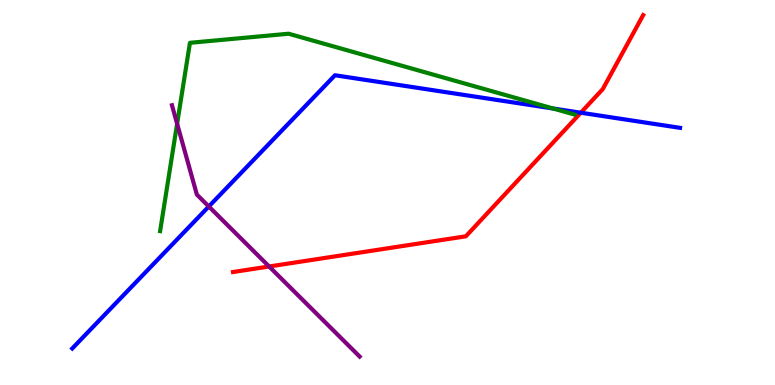[{'lines': ['blue', 'red'], 'intersections': [{'x': 7.49, 'y': 7.07}]}, {'lines': ['green', 'red'], 'intersections': []}, {'lines': ['purple', 'red'], 'intersections': [{'x': 3.47, 'y': 3.08}]}, {'lines': ['blue', 'green'], 'intersections': [{'x': 7.14, 'y': 7.18}]}, {'lines': ['blue', 'purple'], 'intersections': [{'x': 2.69, 'y': 4.64}]}, {'lines': ['green', 'purple'], 'intersections': [{'x': 2.29, 'y': 6.79}]}]